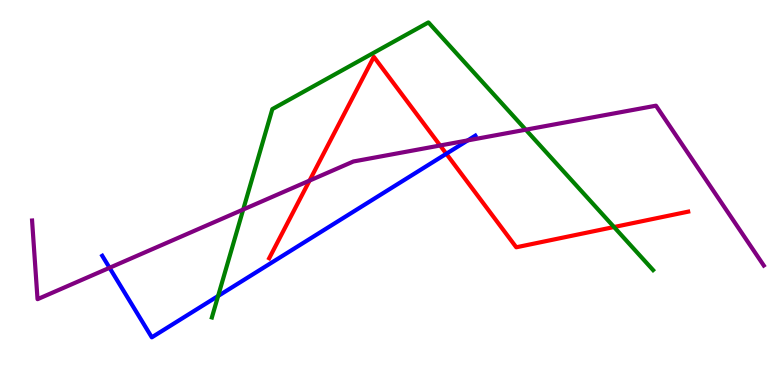[{'lines': ['blue', 'red'], 'intersections': [{'x': 5.76, 'y': 6.01}]}, {'lines': ['green', 'red'], 'intersections': [{'x': 7.92, 'y': 4.1}]}, {'lines': ['purple', 'red'], 'intersections': [{'x': 3.99, 'y': 5.31}, {'x': 5.68, 'y': 6.22}]}, {'lines': ['blue', 'green'], 'intersections': [{'x': 2.81, 'y': 2.31}]}, {'lines': ['blue', 'purple'], 'intersections': [{'x': 1.41, 'y': 3.04}, {'x': 6.04, 'y': 6.35}]}, {'lines': ['green', 'purple'], 'intersections': [{'x': 3.14, 'y': 4.56}, {'x': 6.78, 'y': 6.63}]}]